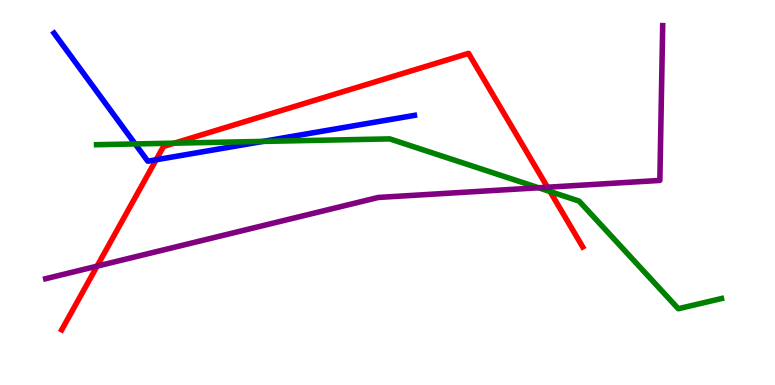[{'lines': ['blue', 'red'], 'intersections': [{'x': 2.01, 'y': 5.85}]}, {'lines': ['green', 'red'], 'intersections': [{'x': 2.25, 'y': 6.28}, {'x': 7.1, 'y': 5.03}]}, {'lines': ['purple', 'red'], 'intersections': [{'x': 1.25, 'y': 3.09}, {'x': 7.06, 'y': 5.14}]}, {'lines': ['blue', 'green'], 'intersections': [{'x': 1.74, 'y': 6.26}, {'x': 3.39, 'y': 6.33}]}, {'lines': ['blue', 'purple'], 'intersections': []}, {'lines': ['green', 'purple'], 'intersections': [{'x': 6.95, 'y': 5.12}]}]